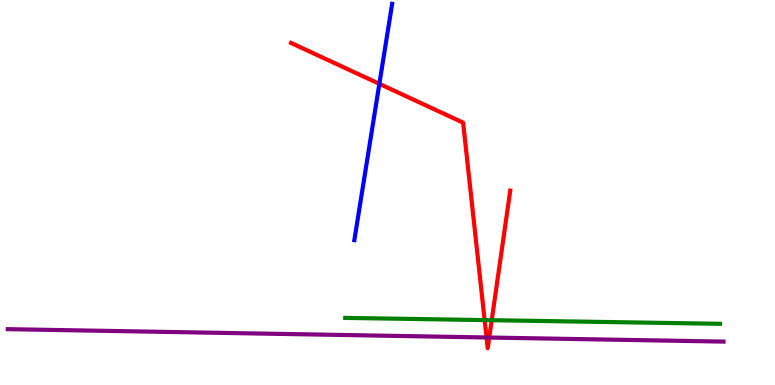[{'lines': ['blue', 'red'], 'intersections': [{'x': 4.89, 'y': 7.82}]}, {'lines': ['green', 'red'], 'intersections': [{'x': 6.25, 'y': 1.69}, {'x': 6.34, 'y': 1.68}]}, {'lines': ['purple', 'red'], 'intersections': [{'x': 6.28, 'y': 1.23}, {'x': 6.31, 'y': 1.23}]}, {'lines': ['blue', 'green'], 'intersections': []}, {'lines': ['blue', 'purple'], 'intersections': []}, {'lines': ['green', 'purple'], 'intersections': []}]